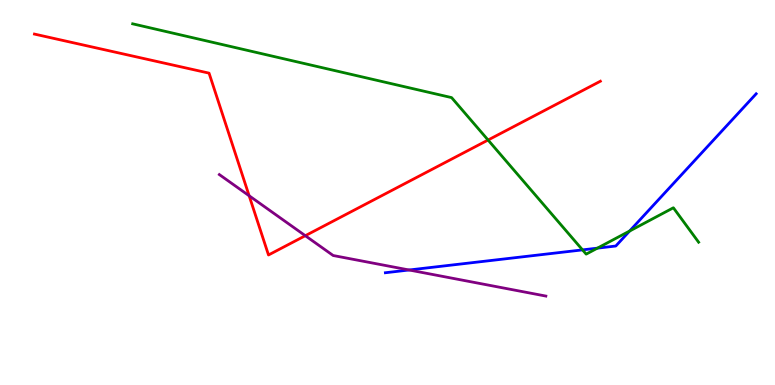[{'lines': ['blue', 'red'], 'intersections': []}, {'lines': ['green', 'red'], 'intersections': [{'x': 6.3, 'y': 6.36}]}, {'lines': ['purple', 'red'], 'intersections': [{'x': 3.21, 'y': 4.92}, {'x': 3.94, 'y': 3.88}]}, {'lines': ['blue', 'green'], 'intersections': [{'x': 7.52, 'y': 3.51}, {'x': 7.71, 'y': 3.55}, {'x': 8.12, 'y': 4.0}]}, {'lines': ['blue', 'purple'], 'intersections': [{'x': 5.28, 'y': 2.99}]}, {'lines': ['green', 'purple'], 'intersections': []}]